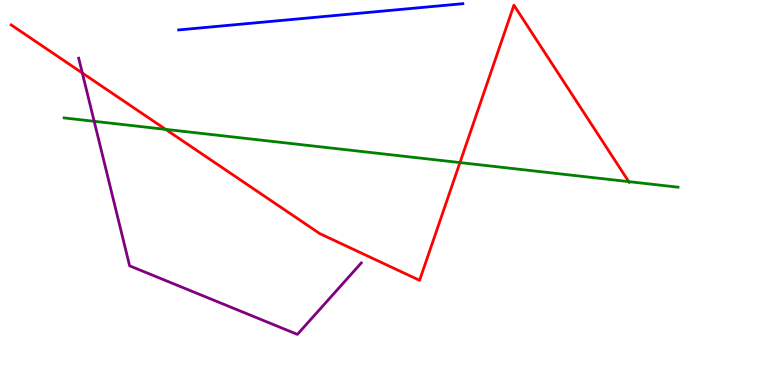[{'lines': ['blue', 'red'], 'intersections': []}, {'lines': ['green', 'red'], 'intersections': [{'x': 2.14, 'y': 6.64}, {'x': 5.93, 'y': 5.78}, {'x': 8.11, 'y': 5.28}]}, {'lines': ['purple', 'red'], 'intersections': [{'x': 1.06, 'y': 8.1}]}, {'lines': ['blue', 'green'], 'intersections': []}, {'lines': ['blue', 'purple'], 'intersections': []}, {'lines': ['green', 'purple'], 'intersections': [{'x': 1.22, 'y': 6.85}]}]